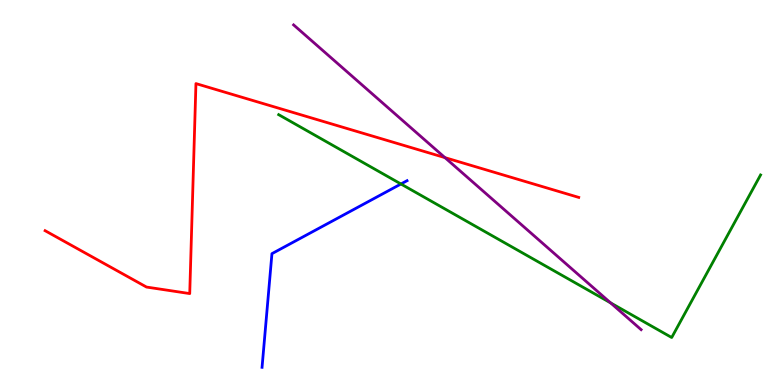[{'lines': ['blue', 'red'], 'intersections': []}, {'lines': ['green', 'red'], 'intersections': []}, {'lines': ['purple', 'red'], 'intersections': [{'x': 5.74, 'y': 5.91}]}, {'lines': ['blue', 'green'], 'intersections': [{'x': 5.17, 'y': 5.22}]}, {'lines': ['blue', 'purple'], 'intersections': []}, {'lines': ['green', 'purple'], 'intersections': [{'x': 7.88, 'y': 2.13}]}]